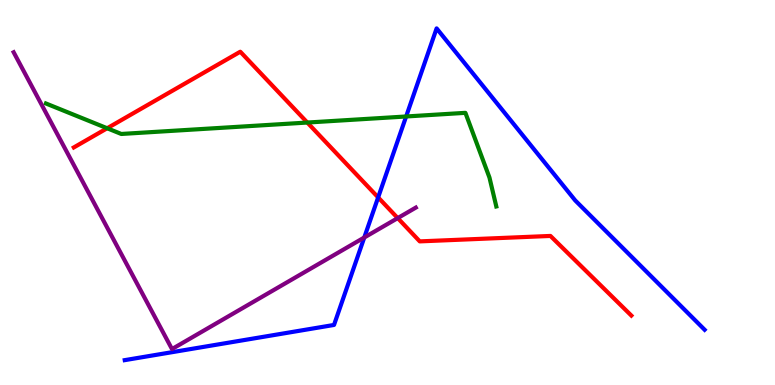[{'lines': ['blue', 'red'], 'intersections': [{'x': 4.88, 'y': 4.87}]}, {'lines': ['green', 'red'], 'intersections': [{'x': 1.38, 'y': 6.67}, {'x': 3.97, 'y': 6.82}]}, {'lines': ['purple', 'red'], 'intersections': [{'x': 5.13, 'y': 4.34}]}, {'lines': ['blue', 'green'], 'intersections': [{'x': 5.24, 'y': 6.97}]}, {'lines': ['blue', 'purple'], 'intersections': [{'x': 4.7, 'y': 3.83}]}, {'lines': ['green', 'purple'], 'intersections': []}]